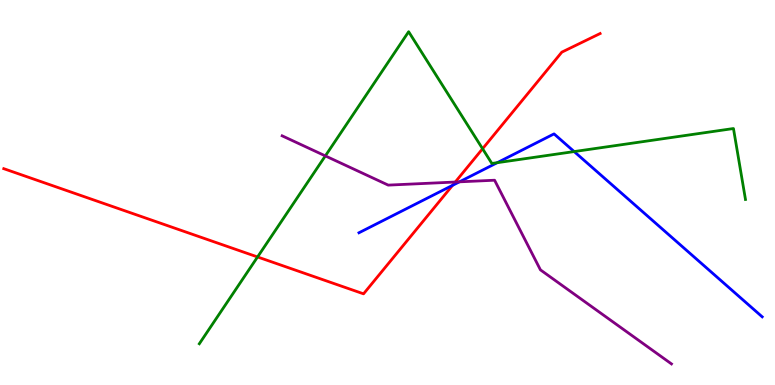[{'lines': ['blue', 'red'], 'intersections': [{'x': 5.84, 'y': 5.19}]}, {'lines': ['green', 'red'], 'intersections': [{'x': 3.32, 'y': 3.33}, {'x': 6.23, 'y': 6.14}]}, {'lines': ['purple', 'red'], 'intersections': [{'x': 5.87, 'y': 5.27}]}, {'lines': ['blue', 'green'], 'intersections': [{'x': 6.42, 'y': 5.77}, {'x': 7.41, 'y': 6.06}]}, {'lines': ['blue', 'purple'], 'intersections': [{'x': 5.93, 'y': 5.28}]}, {'lines': ['green', 'purple'], 'intersections': [{'x': 4.2, 'y': 5.95}]}]